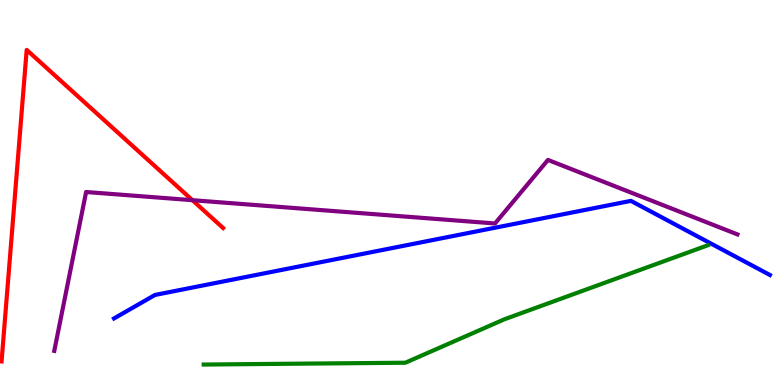[{'lines': ['blue', 'red'], 'intersections': []}, {'lines': ['green', 'red'], 'intersections': []}, {'lines': ['purple', 'red'], 'intersections': [{'x': 2.48, 'y': 4.8}]}, {'lines': ['blue', 'green'], 'intersections': []}, {'lines': ['blue', 'purple'], 'intersections': []}, {'lines': ['green', 'purple'], 'intersections': []}]